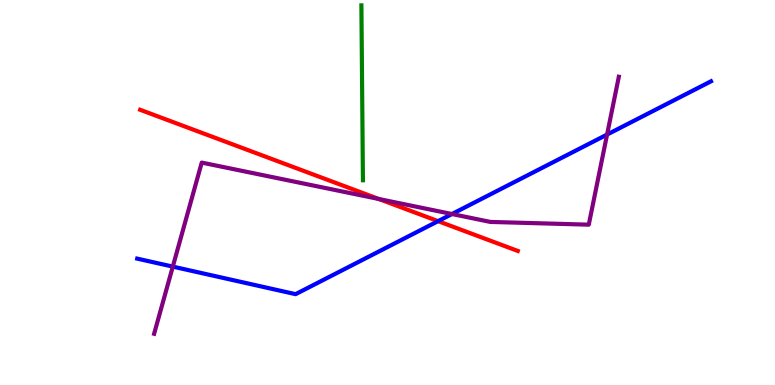[{'lines': ['blue', 'red'], 'intersections': [{'x': 5.65, 'y': 4.26}]}, {'lines': ['green', 'red'], 'intersections': []}, {'lines': ['purple', 'red'], 'intersections': [{'x': 4.89, 'y': 4.83}]}, {'lines': ['blue', 'green'], 'intersections': []}, {'lines': ['blue', 'purple'], 'intersections': [{'x': 2.23, 'y': 3.07}, {'x': 5.83, 'y': 4.44}, {'x': 7.83, 'y': 6.51}]}, {'lines': ['green', 'purple'], 'intersections': []}]